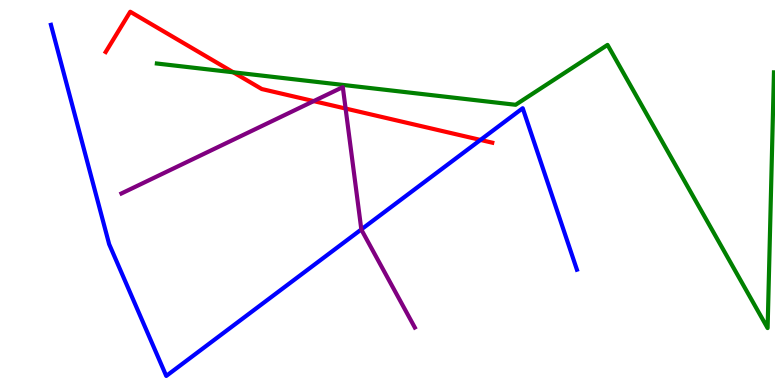[{'lines': ['blue', 'red'], 'intersections': [{'x': 6.2, 'y': 6.37}]}, {'lines': ['green', 'red'], 'intersections': [{'x': 3.01, 'y': 8.12}]}, {'lines': ['purple', 'red'], 'intersections': [{'x': 4.05, 'y': 7.37}, {'x': 4.46, 'y': 7.18}]}, {'lines': ['blue', 'green'], 'intersections': []}, {'lines': ['blue', 'purple'], 'intersections': [{'x': 4.66, 'y': 4.04}]}, {'lines': ['green', 'purple'], 'intersections': []}]